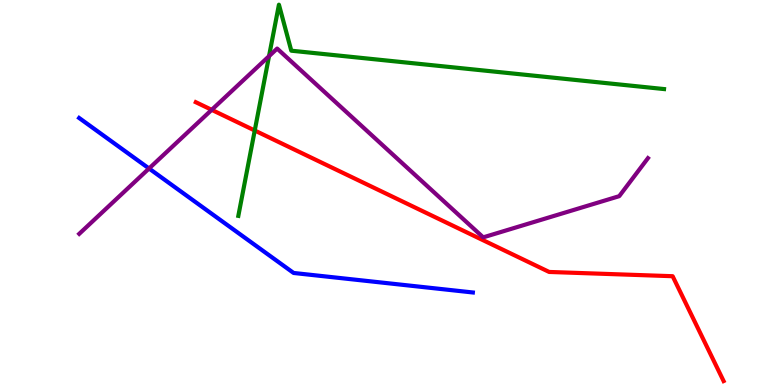[{'lines': ['blue', 'red'], 'intersections': []}, {'lines': ['green', 'red'], 'intersections': [{'x': 3.29, 'y': 6.61}]}, {'lines': ['purple', 'red'], 'intersections': [{'x': 2.73, 'y': 7.15}]}, {'lines': ['blue', 'green'], 'intersections': []}, {'lines': ['blue', 'purple'], 'intersections': [{'x': 1.92, 'y': 5.62}]}, {'lines': ['green', 'purple'], 'intersections': [{'x': 3.47, 'y': 8.54}]}]